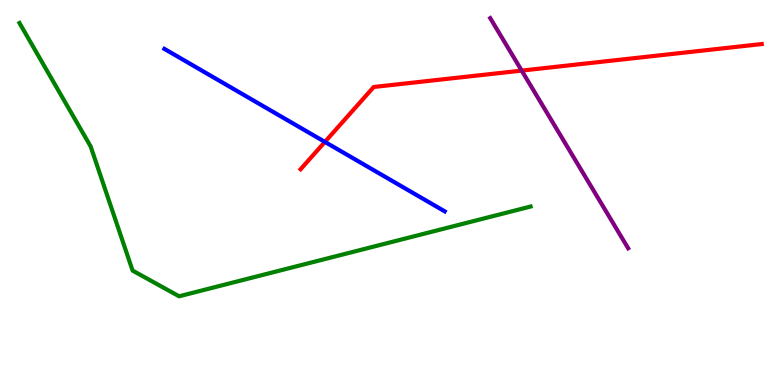[{'lines': ['blue', 'red'], 'intersections': [{'x': 4.19, 'y': 6.31}]}, {'lines': ['green', 'red'], 'intersections': []}, {'lines': ['purple', 'red'], 'intersections': [{'x': 6.73, 'y': 8.17}]}, {'lines': ['blue', 'green'], 'intersections': []}, {'lines': ['blue', 'purple'], 'intersections': []}, {'lines': ['green', 'purple'], 'intersections': []}]